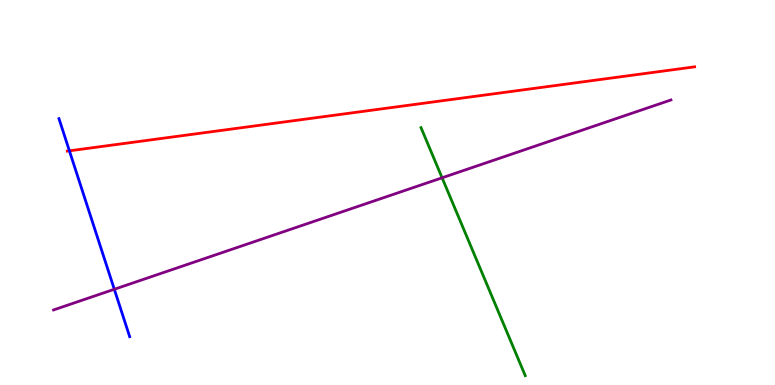[{'lines': ['blue', 'red'], 'intersections': [{'x': 0.896, 'y': 6.08}]}, {'lines': ['green', 'red'], 'intersections': []}, {'lines': ['purple', 'red'], 'intersections': []}, {'lines': ['blue', 'green'], 'intersections': []}, {'lines': ['blue', 'purple'], 'intersections': [{'x': 1.47, 'y': 2.49}]}, {'lines': ['green', 'purple'], 'intersections': [{'x': 5.7, 'y': 5.38}]}]